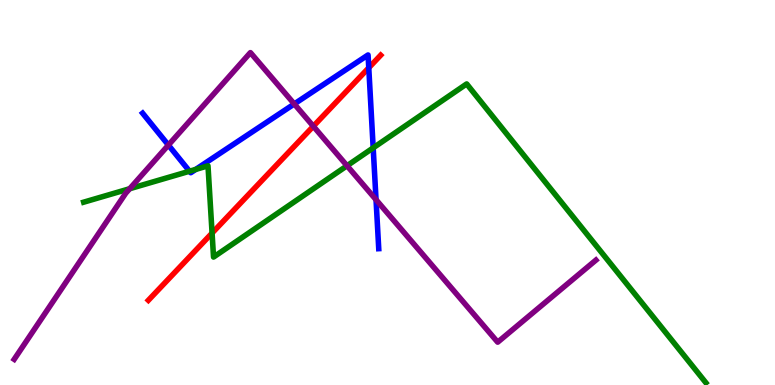[{'lines': ['blue', 'red'], 'intersections': [{'x': 4.76, 'y': 8.24}]}, {'lines': ['green', 'red'], 'intersections': [{'x': 2.74, 'y': 3.95}]}, {'lines': ['purple', 'red'], 'intersections': [{'x': 4.04, 'y': 6.72}]}, {'lines': ['blue', 'green'], 'intersections': [{'x': 2.45, 'y': 5.55}, {'x': 2.53, 'y': 5.6}, {'x': 4.82, 'y': 6.16}]}, {'lines': ['blue', 'purple'], 'intersections': [{'x': 2.17, 'y': 6.23}, {'x': 3.8, 'y': 7.3}, {'x': 4.85, 'y': 4.81}]}, {'lines': ['green', 'purple'], 'intersections': [{'x': 1.67, 'y': 5.1}, {'x': 4.48, 'y': 5.69}]}]